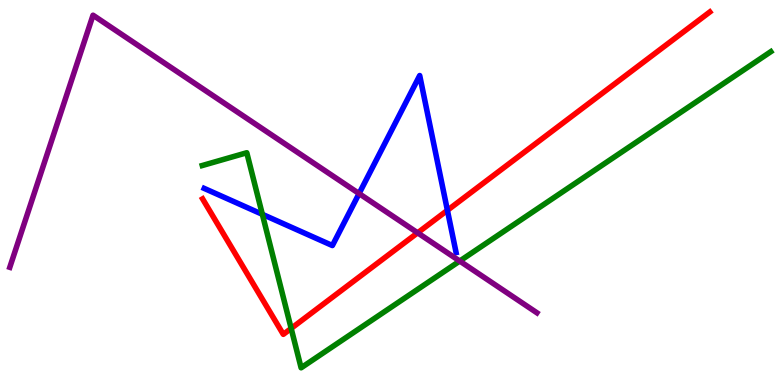[{'lines': ['blue', 'red'], 'intersections': [{'x': 5.77, 'y': 4.54}]}, {'lines': ['green', 'red'], 'intersections': [{'x': 3.76, 'y': 1.47}]}, {'lines': ['purple', 'red'], 'intersections': [{'x': 5.39, 'y': 3.95}]}, {'lines': ['blue', 'green'], 'intersections': [{'x': 3.39, 'y': 4.43}]}, {'lines': ['blue', 'purple'], 'intersections': [{'x': 4.63, 'y': 4.97}]}, {'lines': ['green', 'purple'], 'intersections': [{'x': 5.93, 'y': 3.22}]}]